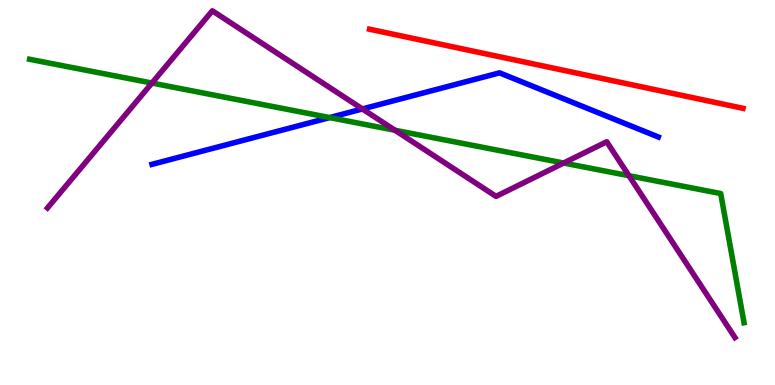[{'lines': ['blue', 'red'], 'intersections': []}, {'lines': ['green', 'red'], 'intersections': []}, {'lines': ['purple', 'red'], 'intersections': []}, {'lines': ['blue', 'green'], 'intersections': [{'x': 4.25, 'y': 6.95}]}, {'lines': ['blue', 'purple'], 'intersections': [{'x': 4.68, 'y': 7.17}]}, {'lines': ['green', 'purple'], 'intersections': [{'x': 1.96, 'y': 7.84}, {'x': 5.1, 'y': 6.62}, {'x': 7.27, 'y': 5.77}, {'x': 8.12, 'y': 5.44}]}]